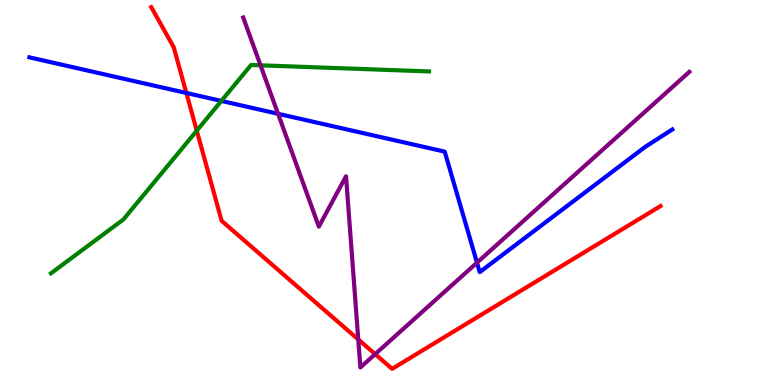[{'lines': ['blue', 'red'], 'intersections': [{'x': 2.4, 'y': 7.59}]}, {'lines': ['green', 'red'], 'intersections': [{'x': 2.54, 'y': 6.61}]}, {'lines': ['purple', 'red'], 'intersections': [{'x': 4.62, 'y': 1.18}, {'x': 4.84, 'y': 0.802}]}, {'lines': ['blue', 'green'], 'intersections': [{'x': 2.86, 'y': 7.38}]}, {'lines': ['blue', 'purple'], 'intersections': [{'x': 3.59, 'y': 7.04}, {'x': 6.15, 'y': 3.18}]}, {'lines': ['green', 'purple'], 'intersections': [{'x': 3.36, 'y': 8.3}]}]